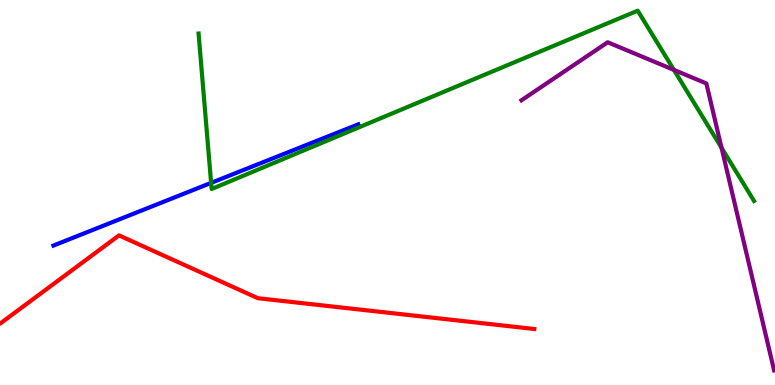[{'lines': ['blue', 'red'], 'intersections': []}, {'lines': ['green', 'red'], 'intersections': []}, {'lines': ['purple', 'red'], 'intersections': []}, {'lines': ['blue', 'green'], 'intersections': [{'x': 2.72, 'y': 5.25}]}, {'lines': ['blue', 'purple'], 'intersections': []}, {'lines': ['green', 'purple'], 'intersections': [{'x': 8.7, 'y': 8.18}, {'x': 9.31, 'y': 6.16}]}]